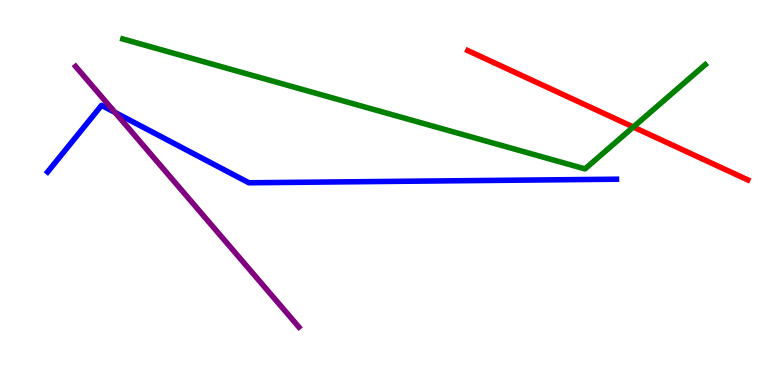[{'lines': ['blue', 'red'], 'intersections': []}, {'lines': ['green', 'red'], 'intersections': [{'x': 8.17, 'y': 6.7}]}, {'lines': ['purple', 'red'], 'intersections': []}, {'lines': ['blue', 'green'], 'intersections': []}, {'lines': ['blue', 'purple'], 'intersections': [{'x': 1.48, 'y': 7.08}]}, {'lines': ['green', 'purple'], 'intersections': []}]